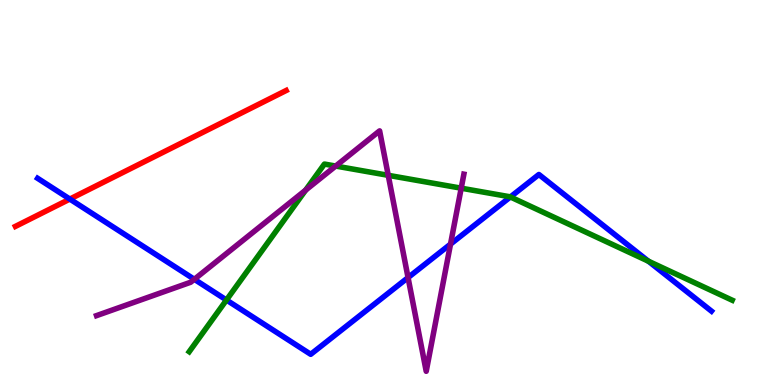[{'lines': ['blue', 'red'], 'intersections': [{'x': 0.901, 'y': 4.83}]}, {'lines': ['green', 'red'], 'intersections': []}, {'lines': ['purple', 'red'], 'intersections': []}, {'lines': ['blue', 'green'], 'intersections': [{'x': 2.92, 'y': 2.21}, {'x': 6.59, 'y': 4.88}, {'x': 8.37, 'y': 3.22}]}, {'lines': ['blue', 'purple'], 'intersections': [{'x': 2.51, 'y': 2.75}, {'x': 5.27, 'y': 2.79}, {'x': 5.81, 'y': 3.66}]}, {'lines': ['green', 'purple'], 'intersections': [{'x': 3.94, 'y': 5.06}, {'x': 4.33, 'y': 5.69}, {'x': 5.01, 'y': 5.45}, {'x': 5.95, 'y': 5.11}]}]